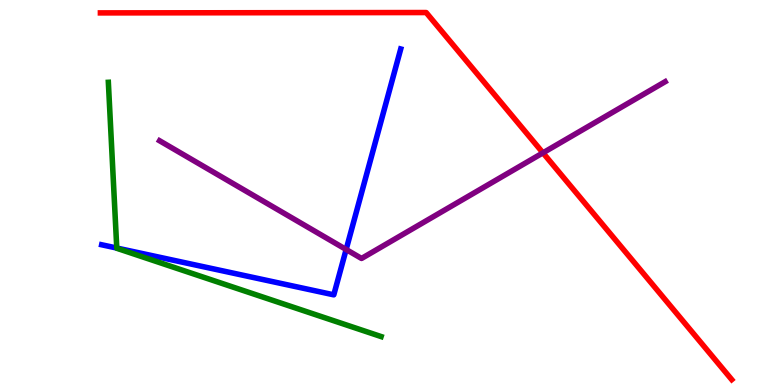[{'lines': ['blue', 'red'], 'intersections': []}, {'lines': ['green', 'red'], 'intersections': []}, {'lines': ['purple', 'red'], 'intersections': [{'x': 7.01, 'y': 6.03}]}, {'lines': ['blue', 'green'], 'intersections': [{'x': 1.51, 'y': 3.56}]}, {'lines': ['blue', 'purple'], 'intersections': [{'x': 4.47, 'y': 3.52}]}, {'lines': ['green', 'purple'], 'intersections': []}]